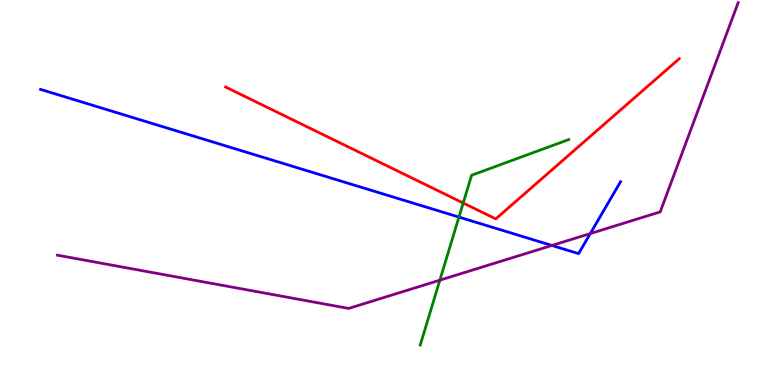[{'lines': ['blue', 'red'], 'intersections': []}, {'lines': ['green', 'red'], 'intersections': [{'x': 5.98, 'y': 4.73}]}, {'lines': ['purple', 'red'], 'intersections': []}, {'lines': ['blue', 'green'], 'intersections': [{'x': 5.92, 'y': 4.36}]}, {'lines': ['blue', 'purple'], 'intersections': [{'x': 7.12, 'y': 3.62}, {'x': 7.62, 'y': 3.93}]}, {'lines': ['green', 'purple'], 'intersections': [{'x': 5.68, 'y': 2.72}]}]